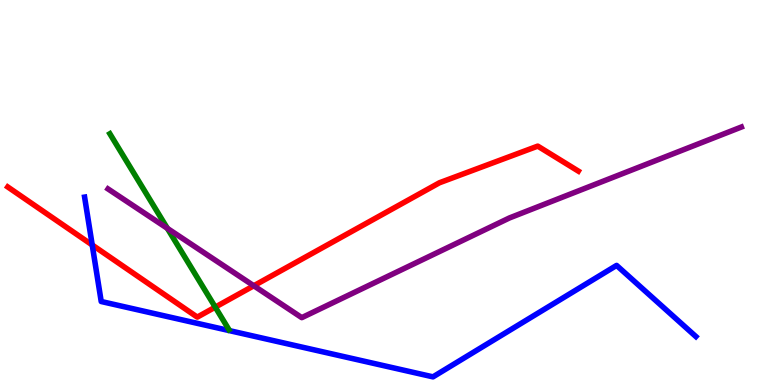[{'lines': ['blue', 'red'], 'intersections': [{'x': 1.19, 'y': 3.64}]}, {'lines': ['green', 'red'], 'intersections': [{'x': 2.78, 'y': 2.02}]}, {'lines': ['purple', 'red'], 'intersections': [{'x': 3.27, 'y': 2.58}]}, {'lines': ['blue', 'green'], 'intersections': []}, {'lines': ['blue', 'purple'], 'intersections': []}, {'lines': ['green', 'purple'], 'intersections': [{'x': 2.16, 'y': 4.07}]}]